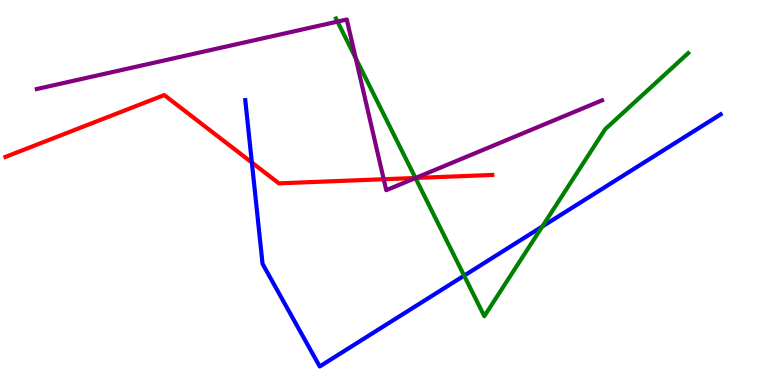[{'lines': ['blue', 'red'], 'intersections': [{'x': 3.25, 'y': 5.78}]}, {'lines': ['green', 'red'], 'intersections': [{'x': 5.36, 'y': 5.38}]}, {'lines': ['purple', 'red'], 'intersections': [{'x': 4.95, 'y': 5.34}, {'x': 5.36, 'y': 5.38}]}, {'lines': ['blue', 'green'], 'intersections': [{'x': 5.99, 'y': 2.84}, {'x': 7.0, 'y': 4.12}]}, {'lines': ['blue', 'purple'], 'intersections': []}, {'lines': ['green', 'purple'], 'intersections': [{'x': 4.35, 'y': 9.44}, {'x': 4.59, 'y': 8.49}, {'x': 5.36, 'y': 5.38}]}]